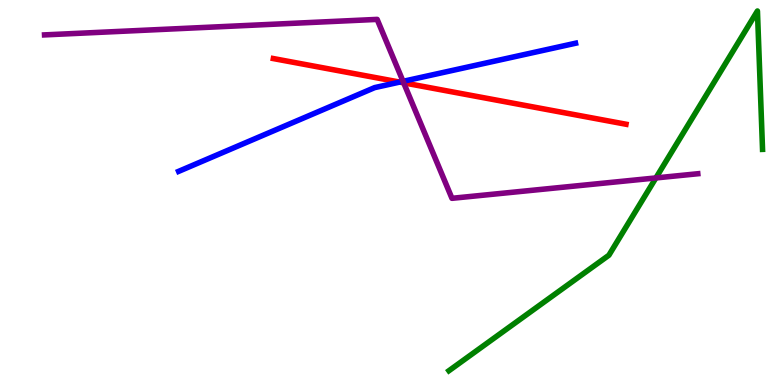[{'lines': ['blue', 'red'], 'intersections': [{'x': 5.16, 'y': 7.87}]}, {'lines': ['green', 'red'], 'intersections': []}, {'lines': ['purple', 'red'], 'intersections': [{'x': 5.21, 'y': 7.85}]}, {'lines': ['blue', 'green'], 'intersections': []}, {'lines': ['blue', 'purple'], 'intersections': [{'x': 5.2, 'y': 7.89}]}, {'lines': ['green', 'purple'], 'intersections': [{'x': 8.46, 'y': 5.38}]}]